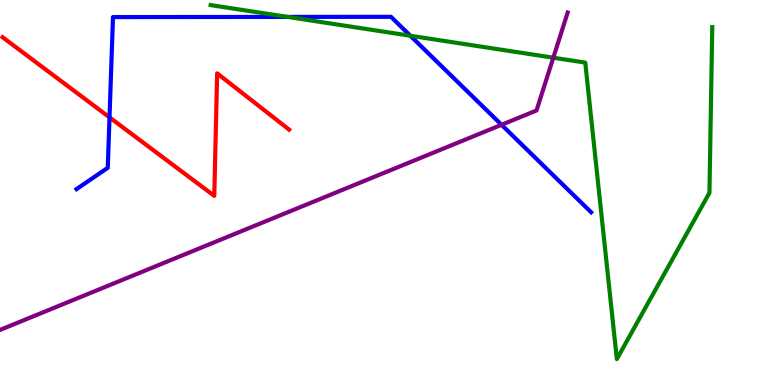[{'lines': ['blue', 'red'], 'intersections': [{'x': 1.41, 'y': 6.95}]}, {'lines': ['green', 'red'], 'intersections': []}, {'lines': ['purple', 'red'], 'intersections': []}, {'lines': ['blue', 'green'], 'intersections': [{'x': 3.71, 'y': 9.56}, {'x': 5.3, 'y': 9.07}]}, {'lines': ['blue', 'purple'], 'intersections': [{'x': 6.47, 'y': 6.76}]}, {'lines': ['green', 'purple'], 'intersections': [{'x': 7.14, 'y': 8.5}]}]